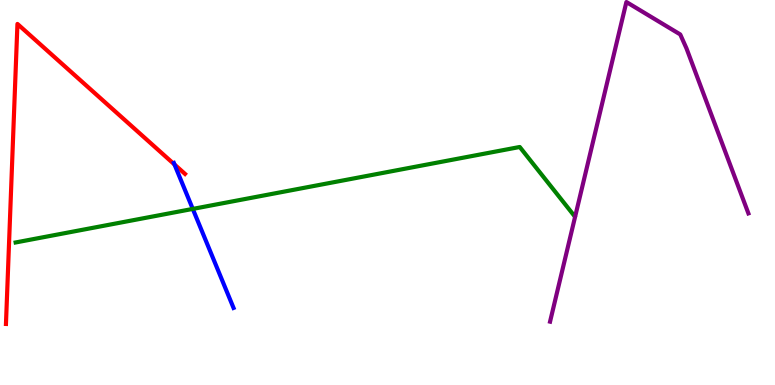[{'lines': ['blue', 'red'], 'intersections': [{'x': 2.25, 'y': 5.73}]}, {'lines': ['green', 'red'], 'intersections': []}, {'lines': ['purple', 'red'], 'intersections': []}, {'lines': ['blue', 'green'], 'intersections': [{'x': 2.49, 'y': 4.57}]}, {'lines': ['blue', 'purple'], 'intersections': []}, {'lines': ['green', 'purple'], 'intersections': []}]